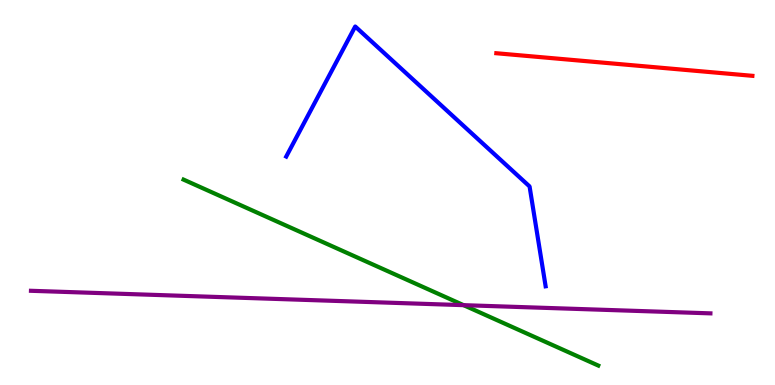[{'lines': ['blue', 'red'], 'intersections': []}, {'lines': ['green', 'red'], 'intersections': []}, {'lines': ['purple', 'red'], 'intersections': []}, {'lines': ['blue', 'green'], 'intersections': []}, {'lines': ['blue', 'purple'], 'intersections': []}, {'lines': ['green', 'purple'], 'intersections': [{'x': 5.98, 'y': 2.07}]}]